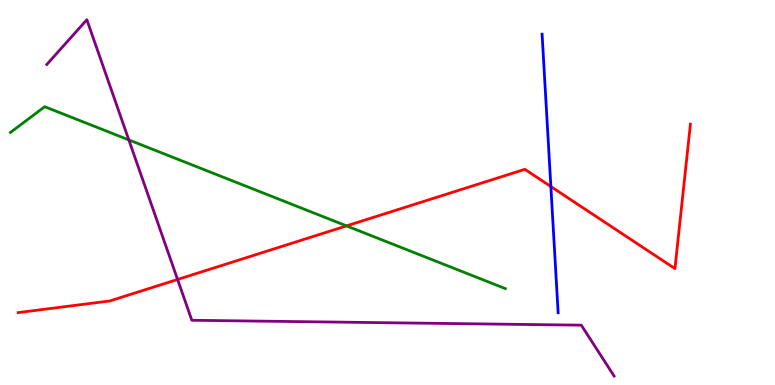[{'lines': ['blue', 'red'], 'intersections': [{'x': 7.11, 'y': 5.15}]}, {'lines': ['green', 'red'], 'intersections': [{'x': 4.47, 'y': 4.13}]}, {'lines': ['purple', 'red'], 'intersections': [{'x': 2.29, 'y': 2.74}]}, {'lines': ['blue', 'green'], 'intersections': []}, {'lines': ['blue', 'purple'], 'intersections': []}, {'lines': ['green', 'purple'], 'intersections': [{'x': 1.66, 'y': 6.37}]}]